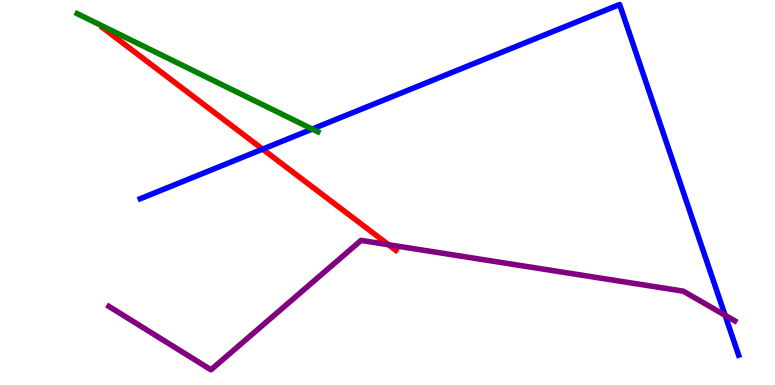[{'lines': ['blue', 'red'], 'intersections': [{'x': 3.39, 'y': 6.13}]}, {'lines': ['green', 'red'], 'intersections': []}, {'lines': ['purple', 'red'], 'intersections': [{'x': 5.01, 'y': 3.64}]}, {'lines': ['blue', 'green'], 'intersections': [{'x': 4.03, 'y': 6.65}]}, {'lines': ['blue', 'purple'], 'intersections': [{'x': 9.36, 'y': 1.81}]}, {'lines': ['green', 'purple'], 'intersections': []}]